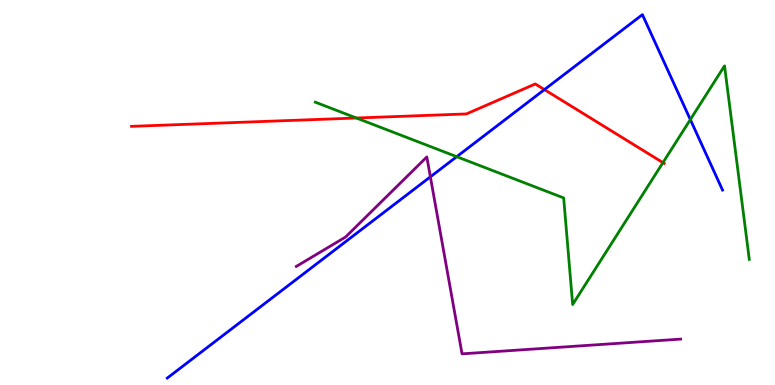[{'lines': ['blue', 'red'], 'intersections': [{'x': 7.02, 'y': 7.67}]}, {'lines': ['green', 'red'], 'intersections': [{'x': 4.6, 'y': 6.93}, {'x': 8.55, 'y': 5.78}]}, {'lines': ['purple', 'red'], 'intersections': []}, {'lines': ['blue', 'green'], 'intersections': [{'x': 5.89, 'y': 5.93}, {'x': 8.91, 'y': 6.89}]}, {'lines': ['blue', 'purple'], 'intersections': [{'x': 5.55, 'y': 5.41}]}, {'lines': ['green', 'purple'], 'intersections': []}]